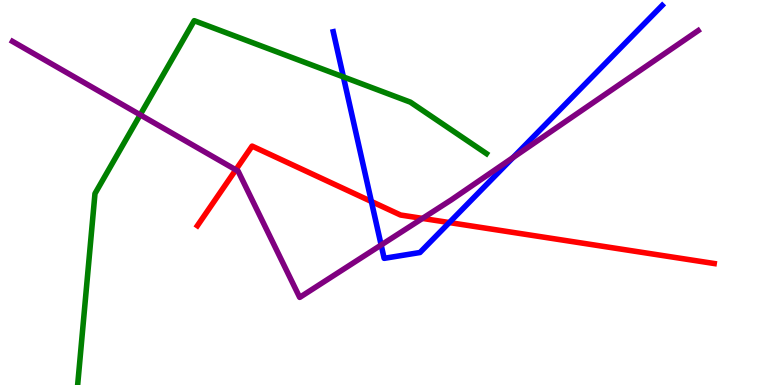[{'lines': ['blue', 'red'], 'intersections': [{'x': 4.79, 'y': 4.77}, {'x': 5.8, 'y': 4.22}]}, {'lines': ['green', 'red'], 'intersections': []}, {'lines': ['purple', 'red'], 'intersections': [{'x': 3.04, 'y': 5.59}, {'x': 5.45, 'y': 4.33}]}, {'lines': ['blue', 'green'], 'intersections': [{'x': 4.43, 'y': 8.0}]}, {'lines': ['blue', 'purple'], 'intersections': [{'x': 4.92, 'y': 3.64}, {'x': 6.62, 'y': 5.91}]}, {'lines': ['green', 'purple'], 'intersections': [{'x': 1.81, 'y': 7.02}]}]